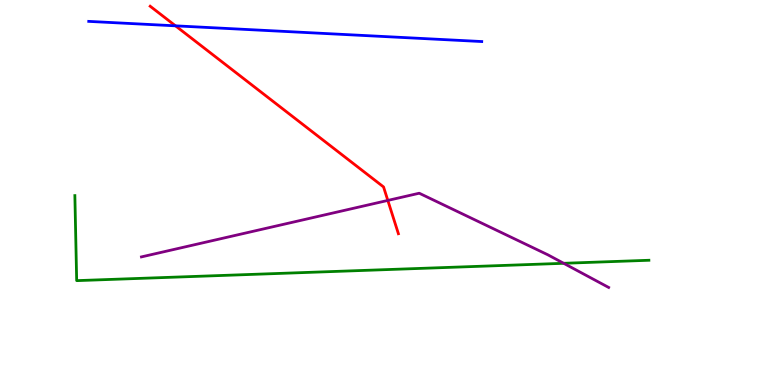[{'lines': ['blue', 'red'], 'intersections': [{'x': 2.26, 'y': 9.33}]}, {'lines': ['green', 'red'], 'intersections': []}, {'lines': ['purple', 'red'], 'intersections': [{'x': 5.0, 'y': 4.79}]}, {'lines': ['blue', 'green'], 'intersections': []}, {'lines': ['blue', 'purple'], 'intersections': []}, {'lines': ['green', 'purple'], 'intersections': [{'x': 7.27, 'y': 3.16}]}]